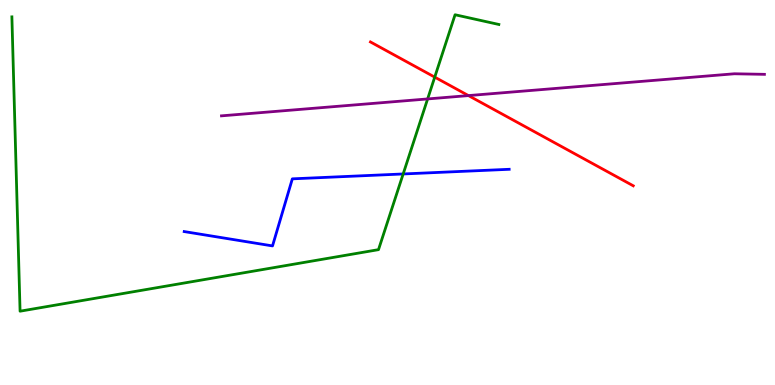[{'lines': ['blue', 'red'], 'intersections': []}, {'lines': ['green', 'red'], 'intersections': [{'x': 5.61, 'y': 8.0}]}, {'lines': ['purple', 'red'], 'intersections': [{'x': 6.04, 'y': 7.52}]}, {'lines': ['blue', 'green'], 'intersections': [{'x': 5.2, 'y': 5.48}]}, {'lines': ['blue', 'purple'], 'intersections': []}, {'lines': ['green', 'purple'], 'intersections': [{'x': 5.52, 'y': 7.43}]}]